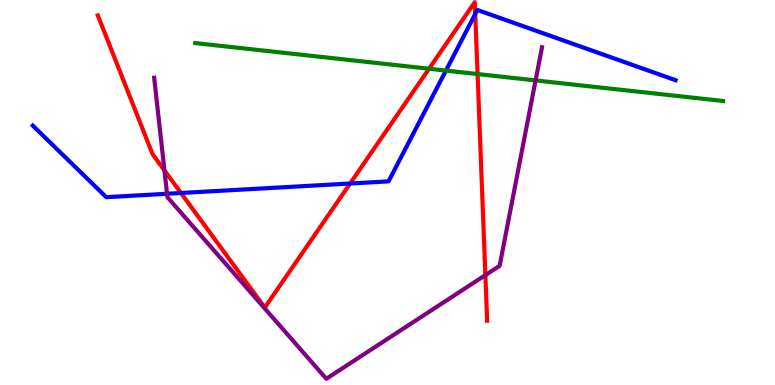[{'lines': ['blue', 'red'], 'intersections': [{'x': 2.34, 'y': 4.99}, {'x': 4.52, 'y': 5.23}, {'x': 6.13, 'y': 9.64}]}, {'lines': ['green', 'red'], 'intersections': [{'x': 5.54, 'y': 8.21}, {'x': 6.16, 'y': 8.08}]}, {'lines': ['purple', 'red'], 'intersections': [{'x': 2.12, 'y': 5.57}, {'x': 6.26, 'y': 2.85}]}, {'lines': ['blue', 'green'], 'intersections': [{'x': 5.75, 'y': 8.17}]}, {'lines': ['blue', 'purple'], 'intersections': [{'x': 2.16, 'y': 4.97}]}, {'lines': ['green', 'purple'], 'intersections': [{'x': 6.91, 'y': 7.91}]}]